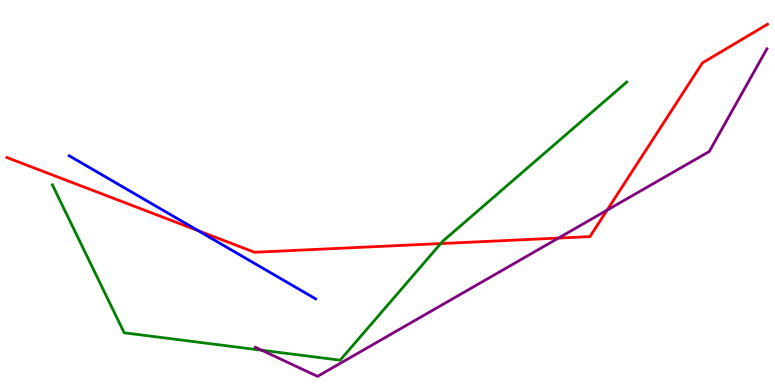[{'lines': ['blue', 'red'], 'intersections': [{'x': 2.56, 'y': 4.01}]}, {'lines': ['green', 'red'], 'intersections': [{'x': 5.69, 'y': 3.67}]}, {'lines': ['purple', 'red'], 'intersections': [{'x': 7.21, 'y': 3.82}, {'x': 7.83, 'y': 4.54}]}, {'lines': ['blue', 'green'], 'intersections': []}, {'lines': ['blue', 'purple'], 'intersections': []}, {'lines': ['green', 'purple'], 'intersections': [{'x': 3.38, 'y': 0.903}]}]